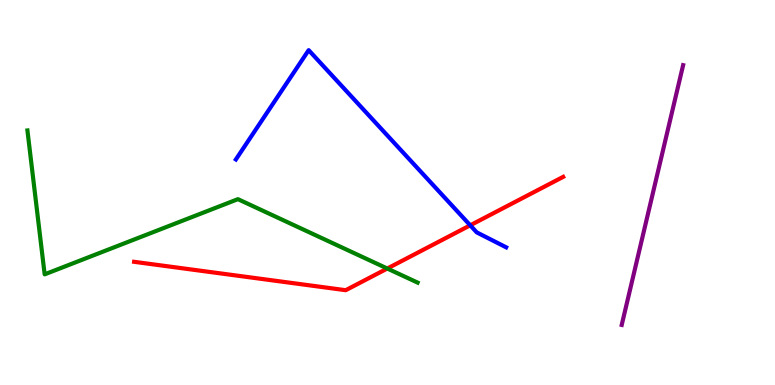[{'lines': ['blue', 'red'], 'intersections': [{'x': 6.07, 'y': 4.15}]}, {'lines': ['green', 'red'], 'intersections': [{'x': 5.0, 'y': 3.03}]}, {'lines': ['purple', 'red'], 'intersections': []}, {'lines': ['blue', 'green'], 'intersections': []}, {'lines': ['blue', 'purple'], 'intersections': []}, {'lines': ['green', 'purple'], 'intersections': []}]